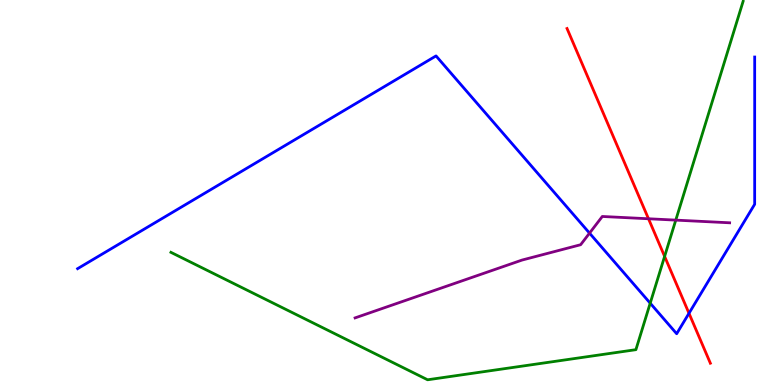[{'lines': ['blue', 'red'], 'intersections': [{'x': 8.89, 'y': 1.86}]}, {'lines': ['green', 'red'], 'intersections': [{'x': 8.58, 'y': 3.34}]}, {'lines': ['purple', 'red'], 'intersections': [{'x': 8.37, 'y': 4.32}]}, {'lines': ['blue', 'green'], 'intersections': [{'x': 8.39, 'y': 2.12}]}, {'lines': ['blue', 'purple'], 'intersections': [{'x': 7.61, 'y': 3.94}]}, {'lines': ['green', 'purple'], 'intersections': [{'x': 8.72, 'y': 4.28}]}]